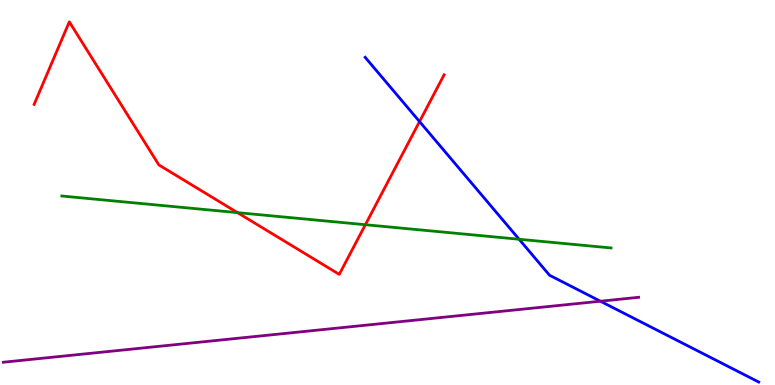[{'lines': ['blue', 'red'], 'intersections': [{'x': 5.41, 'y': 6.84}]}, {'lines': ['green', 'red'], 'intersections': [{'x': 3.06, 'y': 4.48}, {'x': 4.71, 'y': 4.16}]}, {'lines': ['purple', 'red'], 'intersections': []}, {'lines': ['blue', 'green'], 'intersections': [{'x': 6.7, 'y': 3.79}]}, {'lines': ['blue', 'purple'], 'intersections': [{'x': 7.75, 'y': 2.18}]}, {'lines': ['green', 'purple'], 'intersections': []}]